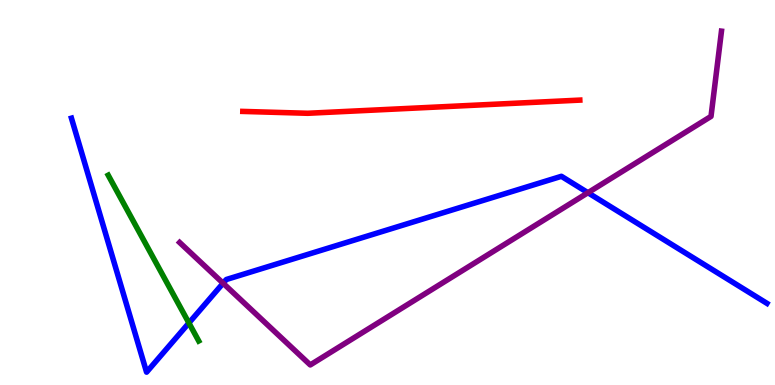[{'lines': ['blue', 'red'], 'intersections': []}, {'lines': ['green', 'red'], 'intersections': []}, {'lines': ['purple', 'red'], 'intersections': []}, {'lines': ['blue', 'green'], 'intersections': [{'x': 2.44, 'y': 1.61}]}, {'lines': ['blue', 'purple'], 'intersections': [{'x': 2.88, 'y': 2.64}, {'x': 7.59, 'y': 4.99}]}, {'lines': ['green', 'purple'], 'intersections': []}]